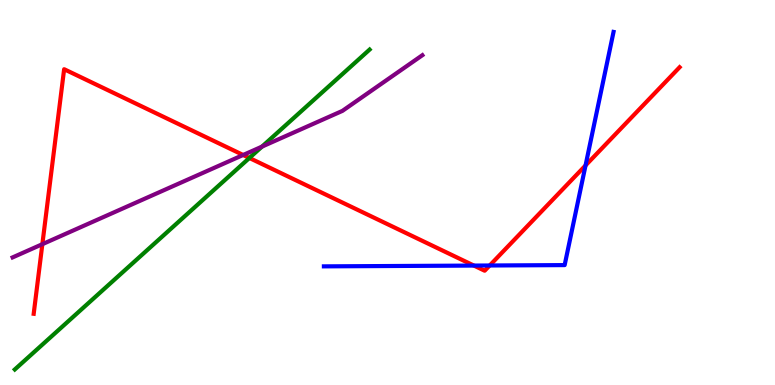[{'lines': ['blue', 'red'], 'intersections': [{'x': 6.12, 'y': 3.1}, {'x': 6.32, 'y': 3.1}, {'x': 7.56, 'y': 5.7}]}, {'lines': ['green', 'red'], 'intersections': [{'x': 3.22, 'y': 5.9}]}, {'lines': ['purple', 'red'], 'intersections': [{'x': 0.547, 'y': 3.66}, {'x': 3.14, 'y': 5.97}]}, {'lines': ['blue', 'green'], 'intersections': []}, {'lines': ['blue', 'purple'], 'intersections': []}, {'lines': ['green', 'purple'], 'intersections': [{'x': 3.38, 'y': 6.19}]}]